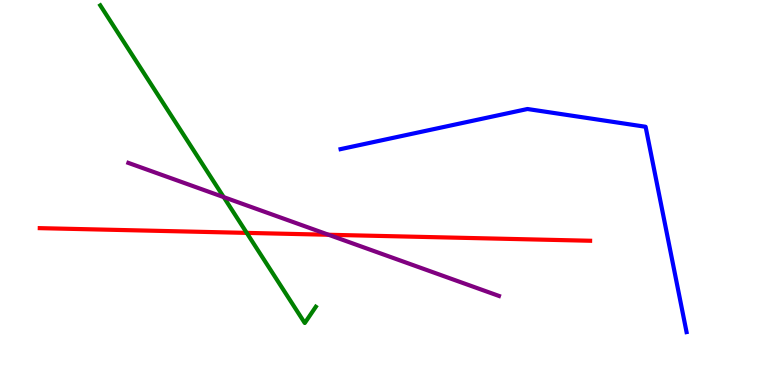[{'lines': ['blue', 'red'], 'intersections': []}, {'lines': ['green', 'red'], 'intersections': [{'x': 3.18, 'y': 3.95}]}, {'lines': ['purple', 'red'], 'intersections': [{'x': 4.24, 'y': 3.9}]}, {'lines': ['blue', 'green'], 'intersections': []}, {'lines': ['blue', 'purple'], 'intersections': []}, {'lines': ['green', 'purple'], 'intersections': [{'x': 2.89, 'y': 4.88}]}]